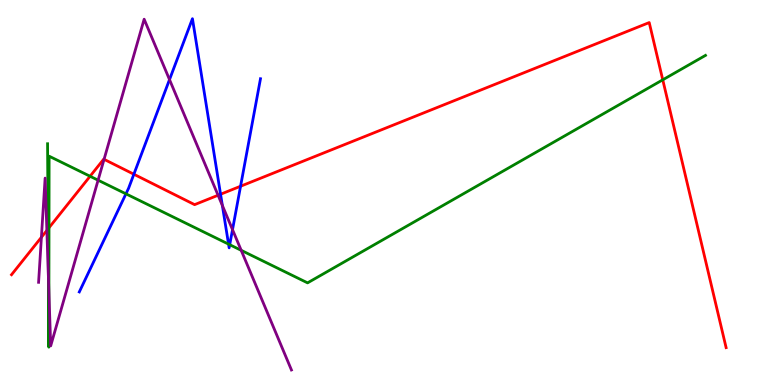[{'lines': ['blue', 'red'], 'intersections': [{'x': 1.73, 'y': 5.47}, {'x': 2.85, 'y': 4.95}, {'x': 3.1, 'y': 5.16}]}, {'lines': ['green', 'red'], 'intersections': [{'x': 0.621, 'y': 4.06}, {'x': 0.632, 'y': 4.08}, {'x': 1.16, 'y': 5.42}, {'x': 8.55, 'y': 7.93}]}, {'lines': ['purple', 'red'], 'intersections': [{'x': 0.534, 'y': 3.84}, {'x': 0.605, 'y': 4.01}, {'x': 1.34, 'y': 5.86}, {'x': 2.81, 'y': 4.93}]}, {'lines': ['blue', 'green'], 'intersections': [{'x': 1.63, 'y': 4.97}, {'x': 2.95, 'y': 3.66}, {'x': 2.96, 'y': 3.64}]}, {'lines': ['blue', 'purple'], 'intersections': [{'x': 2.19, 'y': 7.93}, {'x': 2.87, 'y': 4.66}, {'x': 3.0, 'y': 4.03}]}, {'lines': ['green', 'purple'], 'intersections': [{'x': 0.624, 'y': 2.82}, {'x': 0.631, 'y': 2.41}, {'x': 1.27, 'y': 5.32}, {'x': 3.11, 'y': 3.5}]}]